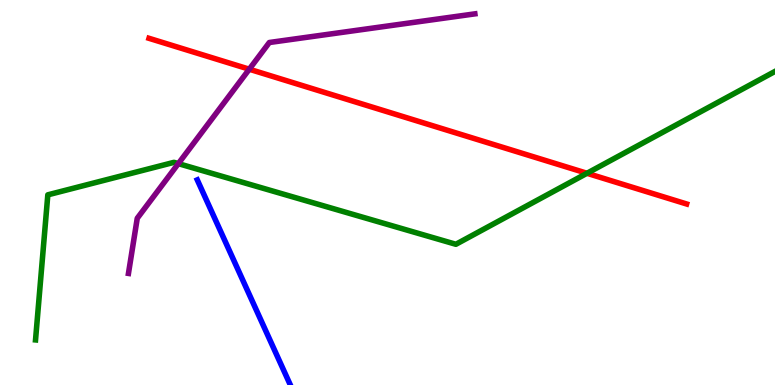[{'lines': ['blue', 'red'], 'intersections': []}, {'lines': ['green', 'red'], 'intersections': [{'x': 7.57, 'y': 5.5}]}, {'lines': ['purple', 'red'], 'intersections': [{'x': 3.22, 'y': 8.2}]}, {'lines': ['blue', 'green'], 'intersections': []}, {'lines': ['blue', 'purple'], 'intersections': []}, {'lines': ['green', 'purple'], 'intersections': [{'x': 2.3, 'y': 5.75}]}]